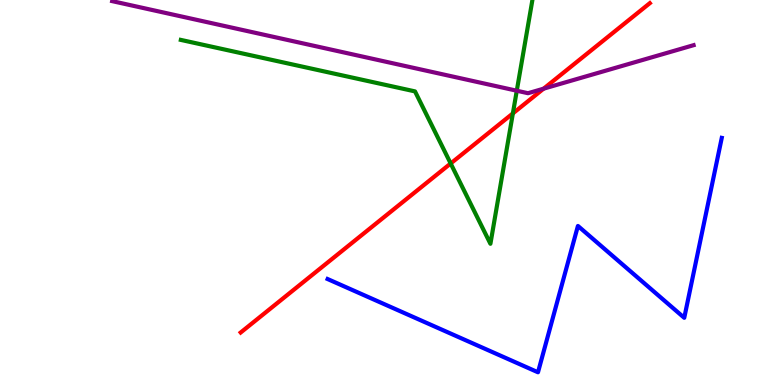[{'lines': ['blue', 'red'], 'intersections': []}, {'lines': ['green', 'red'], 'intersections': [{'x': 5.82, 'y': 5.75}, {'x': 6.62, 'y': 7.05}]}, {'lines': ['purple', 'red'], 'intersections': [{'x': 7.01, 'y': 7.7}]}, {'lines': ['blue', 'green'], 'intersections': []}, {'lines': ['blue', 'purple'], 'intersections': []}, {'lines': ['green', 'purple'], 'intersections': [{'x': 6.67, 'y': 7.64}]}]